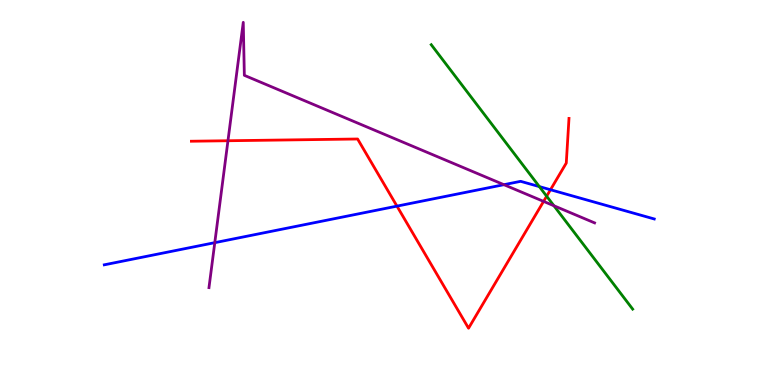[{'lines': ['blue', 'red'], 'intersections': [{'x': 5.12, 'y': 4.65}, {'x': 7.1, 'y': 5.07}]}, {'lines': ['green', 'red'], 'intersections': [{'x': 7.05, 'y': 4.9}]}, {'lines': ['purple', 'red'], 'intersections': [{'x': 2.94, 'y': 6.34}, {'x': 7.01, 'y': 4.77}]}, {'lines': ['blue', 'green'], 'intersections': [{'x': 6.96, 'y': 5.15}]}, {'lines': ['blue', 'purple'], 'intersections': [{'x': 2.77, 'y': 3.7}, {'x': 6.5, 'y': 5.2}]}, {'lines': ['green', 'purple'], 'intersections': [{'x': 7.15, 'y': 4.66}]}]